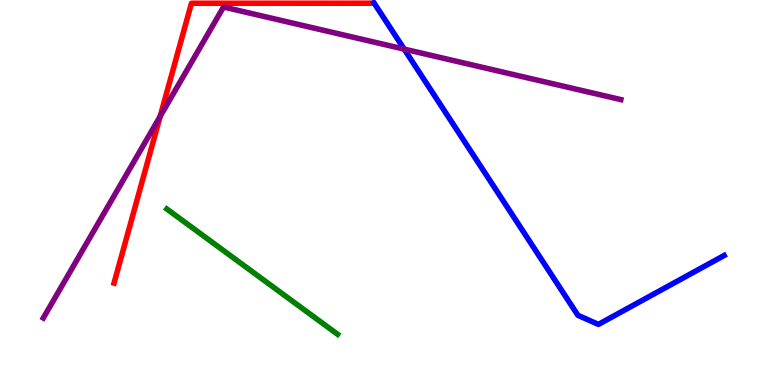[{'lines': ['blue', 'red'], 'intersections': []}, {'lines': ['green', 'red'], 'intersections': []}, {'lines': ['purple', 'red'], 'intersections': [{'x': 2.07, 'y': 6.98}]}, {'lines': ['blue', 'green'], 'intersections': []}, {'lines': ['blue', 'purple'], 'intersections': [{'x': 5.21, 'y': 8.72}]}, {'lines': ['green', 'purple'], 'intersections': []}]